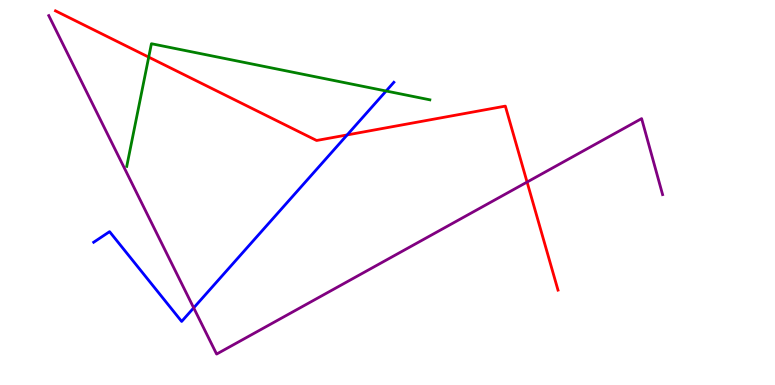[{'lines': ['blue', 'red'], 'intersections': [{'x': 4.48, 'y': 6.5}]}, {'lines': ['green', 'red'], 'intersections': [{'x': 1.92, 'y': 8.52}]}, {'lines': ['purple', 'red'], 'intersections': [{'x': 6.8, 'y': 5.27}]}, {'lines': ['blue', 'green'], 'intersections': [{'x': 4.98, 'y': 7.64}]}, {'lines': ['blue', 'purple'], 'intersections': [{'x': 2.5, 'y': 2.0}]}, {'lines': ['green', 'purple'], 'intersections': []}]